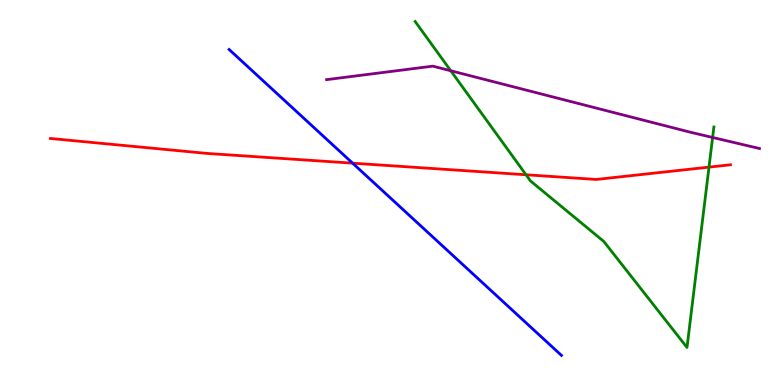[{'lines': ['blue', 'red'], 'intersections': [{'x': 4.55, 'y': 5.76}]}, {'lines': ['green', 'red'], 'intersections': [{'x': 6.79, 'y': 5.46}, {'x': 9.15, 'y': 5.66}]}, {'lines': ['purple', 'red'], 'intersections': []}, {'lines': ['blue', 'green'], 'intersections': []}, {'lines': ['blue', 'purple'], 'intersections': []}, {'lines': ['green', 'purple'], 'intersections': [{'x': 5.82, 'y': 8.16}, {'x': 9.19, 'y': 6.43}]}]